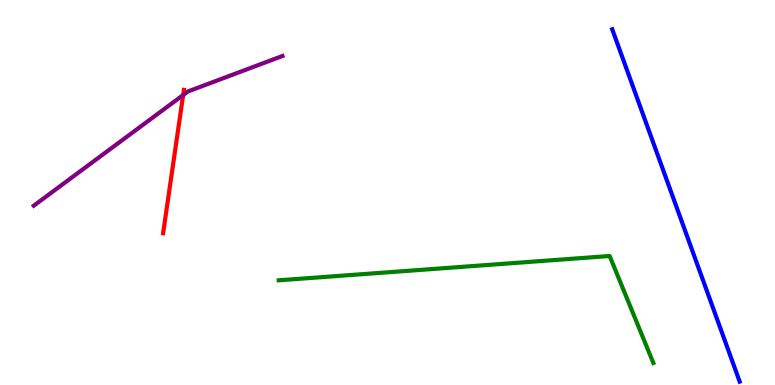[{'lines': ['blue', 'red'], 'intersections': []}, {'lines': ['green', 'red'], 'intersections': []}, {'lines': ['purple', 'red'], 'intersections': [{'x': 2.36, 'y': 7.53}]}, {'lines': ['blue', 'green'], 'intersections': []}, {'lines': ['blue', 'purple'], 'intersections': []}, {'lines': ['green', 'purple'], 'intersections': []}]